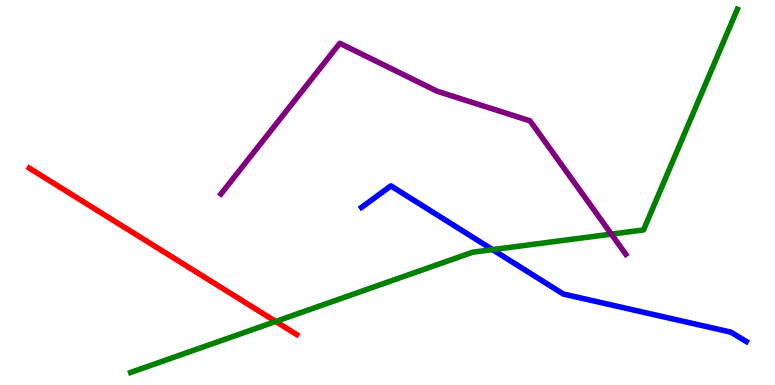[{'lines': ['blue', 'red'], 'intersections': []}, {'lines': ['green', 'red'], 'intersections': [{'x': 3.56, 'y': 1.65}]}, {'lines': ['purple', 'red'], 'intersections': []}, {'lines': ['blue', 'green'], 'intersections': [{'x': 6.36, 'y': 3.52}]}, {'lines': ['blue', 'purple'], 'intersections': []}, {'lines': ['green', 'purple'], 'intersections': [{'x': 7.89, 'y': 3.92}]}]